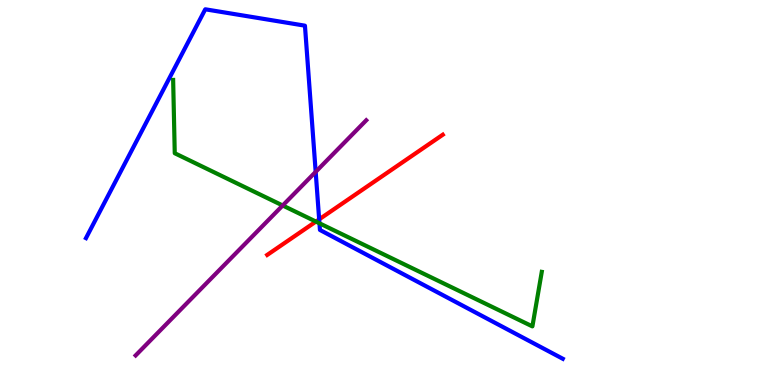[{'lines': ['blue', 'red'], 'intersections': [{'x': 4.12, 'y': 4.3}]}, {'lines': ['green', 'red'], 'intersections': [{'x': 4.08, 'y': 4.24}]}, {'lines': ['purple', 'red'], 'intersections': []}, {'lines': ['blue', 'green'], 'intersections': [{'x': 4.12, 'y': 4.2}]}, {'lines': ['blue', 'purple'], 'intersections': [{'x': 4.07, 'y': 5.54}]}, {'lines': ['green', 'purple'], 'intersections': [{'x': 3.65, 'y': 4.66}]}]